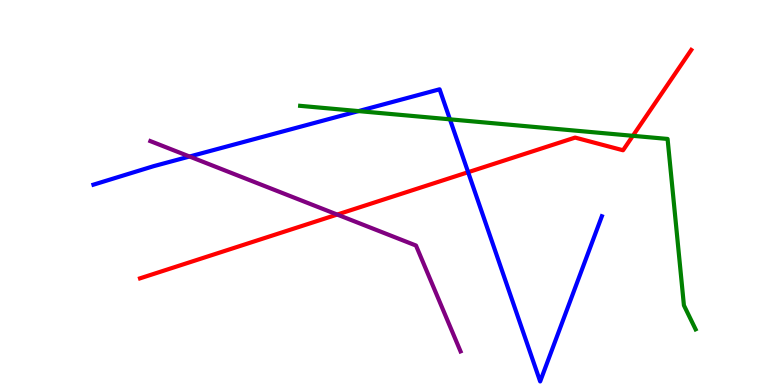[{'lines': ['blue', 'red'], 'intersections': [{'x': 6.04, 'y': 5.53}]}, {'lines': ['green', 'red'], 'intersections': [{'x': 8.17, 'y': 6.47}]}, {'lines': ['purple', 'red'], 'intersections': [{'x': 4.35, 'y': 4.43}]}, {'lines': ['blue', 'green'], 'intersections': [{'x': 4.63, 'y': 7.11}, {'x': 5.81, 'y': 6.9}]}, {'lines': ['blue', 'purple'], 'intersections': [{'x': 2.45, 'y': 5.93}]}, {'lines': ['green', 'purple'], 'intersections': []}]